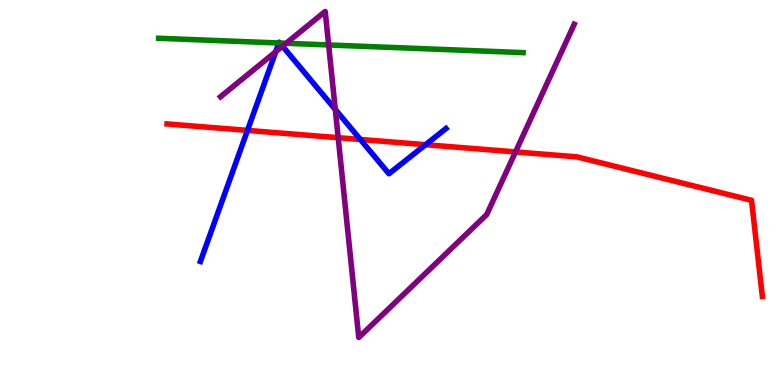[{'lines': ['blue', 'red'], 'intersections': [{'x': 3.19, 'y': 6.61}, {'x': 4.65, 'y': 6.38}, {'x': 5.49, 'y': 6.24}]}, {'lines': ['green', 'red'], 'intersections': []}, {'lines': ['purple', 'red'], 'intersections': [{'x': 4.36, 'y': 6.42}, {'x': 6.65, 'y': 6.05}]}, {'lines': ['blue', 'green'], 'intersections': [{'x': 3.6, 'y': 8.88}, {'x': 3.61, 'y': 8.88}]}, {'lines': ['blue', 'purple'], 'intersections': [{'x': 3.56, 'y': 8.65}, {'x': 3.65, 'y': 8.8}, {'x': 4.33, 'y': 7.16}]}, {'lines': ['green', 'purple'], 'intersections': [{'x': 3.69, 'y': 8.88}, {'x': 4.24, 'y': 8.83}]}]